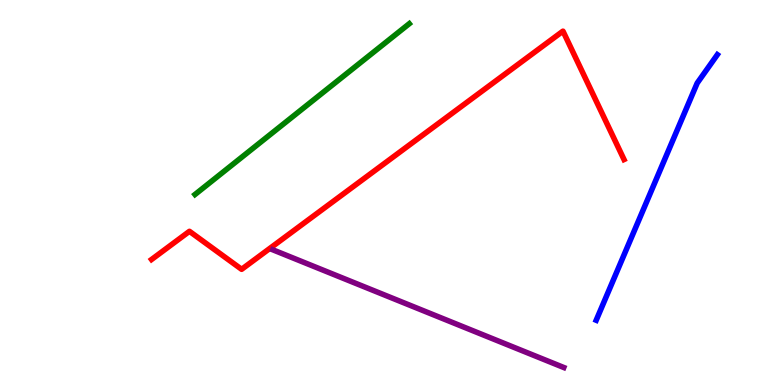[{'lines': ['blue', 'red'], 'intersections': []}, {'lines': ['green', 'red'], 'intersections': []}, {'lines': ['purple', 'red'], 'intersections': []}, {'lines': ['blue', 'green'], 'intersections': []}, {'lines': ['blue', 'purple'], 'intersections': []}, {'lines': ['green', 'purple'], 'intersections': []}]